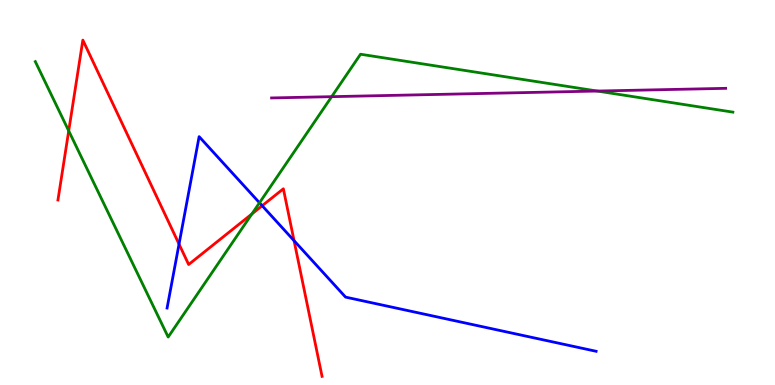[{'lines': ['blue', 'red'], 'intersections': [{'x': 2.31, 'y': 3.66}, {'x': 3.38, 'y': 4.66}, {'x': 3.79, 'y': 3.75}]}, {'lines': ['green', 'red'], 'intersections': [{'x': 0.887, 'y': 6.6}, {'x': 3.25, 'y': 4.44}]}, {'lines': ['purple', 'red'], 'intersections': []}, {'lines': ['blue', 'green'], 'intersections': [{'x': 3.35, 'y': 4.73}]}, {'lines': ['blue', 'purple'], 'intersections': []}, {'lines': ['green', 'purple'], 'intersections': [{'x': 4.28, 'y': 7.49}, {'x': 7.71, 'y': 7.64}]}]